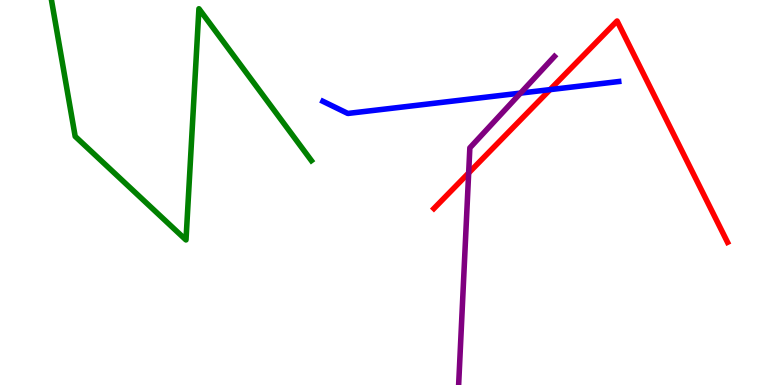[{'lines': ['blue', 'red'], 'intersections': [{'x': 7.1, 'y': 7.67}]}, {'lines': ['green', 'red'], 'intersections': []}, {'lines': ['purple', 'red'], 'intersections': [{'x': 6.05, 'y': 5.51}]}, {'lines': ['blue', 'green'], 'intersections': []}, {'lines': ['blue', 'purple'], 'intersections': [{'x': 6.72, 'y': 7.58}]}, {'lines': ['green', 'purple'], 'intersections': []}]